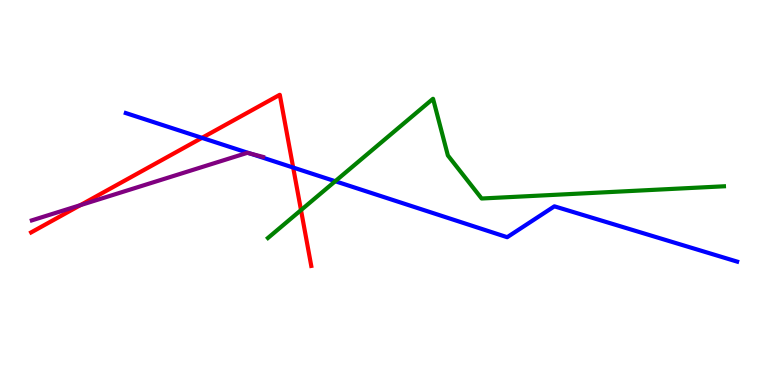[{'lines': ['blue', 'red'], 'intersections': [{'x': 2.61, 'y': 6.42}, {'x': 3.78, 'y': 5.65}]}, {'lines': ['green', 'red'], 'intersections': [{'x': 3.88, 'y': 4.54}]}, {'lines': ['purple', 'red'], 'intersections': [{'x': 1.04, 'y': 4.67}]}, {'lines': ['blue', 'green'], 'intersections': [{'x': 4.33, 'y': 5.29}]}, {'lines': ['blue', 'purple'], 'intersections': [{'x': 3.22, 'y': 6.02}]}, {'lines': ['green', 'purple'], 'intersections': []}]